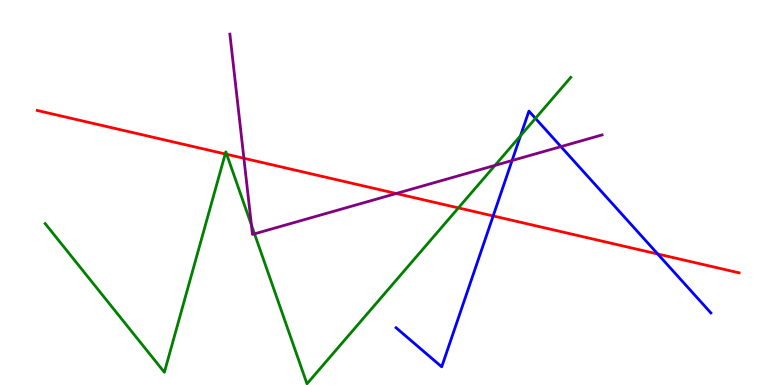[{'lines': ['blue', 'red'], 'intersections': [{'x': 6.36, 'y': 4.39}, {'x': 8.49, 'y': 3.4}]}, {'lines': ['green', 'red'], 'intersections': [{'x': 2.91, 'y': 6.0}, {'x': 2.92, 'y': 5.99}, {'x': 5.91, 'y': 4.6}]}, {'lines': ['purple', 'red'], 'intersections': [{'x': 3.15, 'y': 5.89}, {'x': 5.11, 'y': 4.97}]}, {'lines': ['blue', 'green'], 'intersections': [{'x': 6.72, 'y': 6.47}, {'x': 6.91, 'y': 6.93}]}, {'lines': ['blue', 'purple'], 'intersections': [{'x': 6.61, 'y': 5.83}, {'x': 7.24, 'y': 6.19}]}, {'lines': ['green', 'purple'], 'intersections': [{'x': 3.24, 'y': 4.16}, {'x': 3.28, 'y': 3.93}, {'x': 6.39, 'y': 5.7}]}]